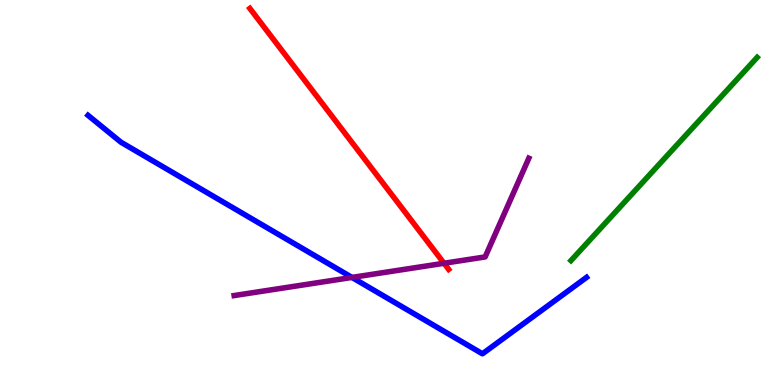[{'lines': ['blue', 'red'], 'intersections': []}, {'lines': ['green', 'red'], 'intersections': []}, {'lines': ['purple', 'red'], 'intersections': [{'x': 5.73, 'y': 3.16}]}, {'lines': ['blue', 'green'], 'intersections': []}, {'lines': ['blue', 'purple'], 'intersections': [{'x': 4.54, 'y': 2.79}]}, {'lines': ['green', 'purple'], 'intersections': []}]